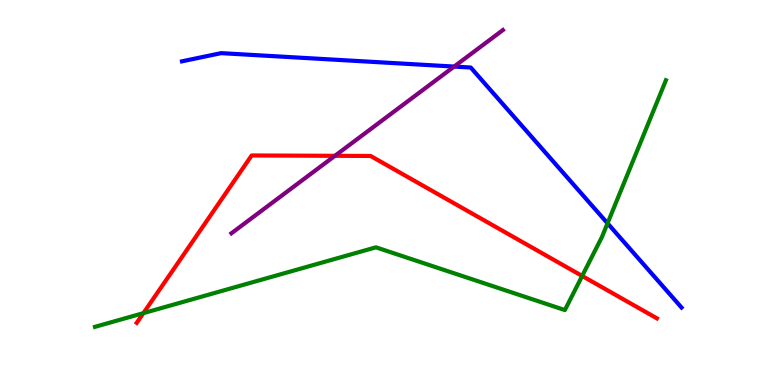[{'lines': ['blue', 'red'], 'intersections': []}, {'lines': ['green', 'red'], 'intersections': [{'x': 1.85, 'y': 1.87}, {'x': 7.51, 'y': 2.83}]}, {'lines': ['purple', 'red'], 'intersections': [{'x': 4.32, 'y': 5.95}]}, {'lines': ['blue', 'green'], 'intersections': [{'x': 7.84, 'y': 4.2}]}, {'lines': ['blue', 'purple'], 'intersections': [{'x': 5.86, 'y': 8.27}]}, {'lines': ['green', 'purple'], 'intersections': []}]